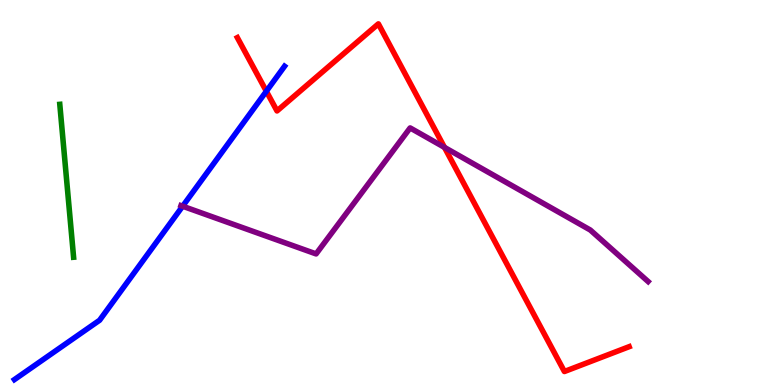[{'lines': ['blue', 'red'], 'intersections': [{'x': 3.44, 'y': 7.63}]}, {'lines': ['green', 'red'], 'intersections': []}, {'lines': ['purple', 'red'], 'intersections': [{'x': 5.74, 'y': 6.17}]}, {'lines': ['blue', 'green'], 'intersections': []}, {'lines': ['blue', 'purple'], 'intersections': [{'x': 2.36, 'y': 4.64}]}, {'lines': ['green', 'purple'], 'intersections': []}]